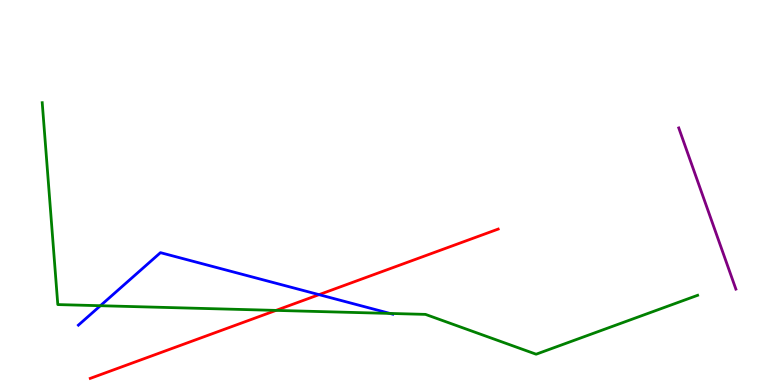[{'lines': ['blue', 'red'], 'intersections': [{'x': 4.12, 'y': 2.35}]}, {'lines': ['green', 'red'], 'intersections': [{'x': 3.56, 'y': 1.94}]}, {'lines': ['purple', 'red'], 'intersections': []}, {'lines': ['blue', 'green'], 'intersections': [{'x': 1.3, 'y': 2.06}, {'x': 5.03, 'y': 1.86}]}, {'lines': ['blue', 'purple'], 'intersections': []}, {'lines': ['green', 'purple'], 'intersections': []}]